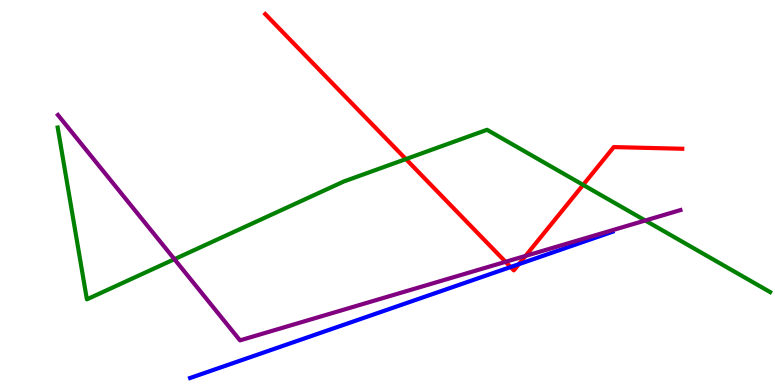[{'lines': ['blue', 'red'], 'intersections': [{'x': 6.59, 'y': 3.06}, {'x': 6.69, 'y': 3.14}]}, {'lines': ['green', 'red'], 'intersections': [{'x': 5.24, 'y': 5.87}, {'x': 7.52, 'y': 5.2}]}, {'lines': ['purple', 'red'], 'intersections': [{'x': 6.52, 'y': 3.2}, {'x': 6.78, 'y': 3.35}]}, {'lines': ['blue', 'green'], 'intersections': []}, {'lines': ['blue', 'purple'], 'intersections': []}, {'lines': ['green', 'purple'], 'intersections': [{'x': 2.25, 'y': 3.27}, {'x': 8.33, 'y': 4.27}]}]